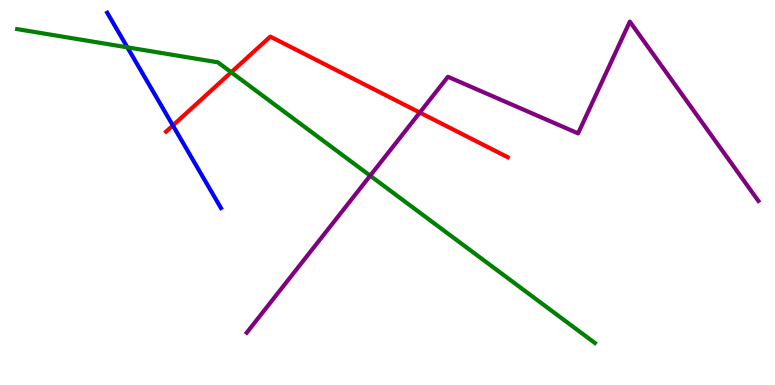[{'lines': ['blue', 'red'], 'intersections': [{'x': 2.23, 'y': 6.74}]}, {'lines': ['green', 'red'], 'intersections': [{'x': 2.98, 'y': 8.12}]}, {'lines': ['purple', 'red'], 'intersections': [{'x': 5.42, 'y': 7.08}]}, {'lines': ['blue', 'green'], 'intersections': [{'x': 1.64, 'y': 8.77}]}, {'lines': ['blue', 'purple'], 'intersections': []}, {'lines': ['green', 'purple'], 'intersections': [{'x': 4.78, 'y': 5.44}]}]